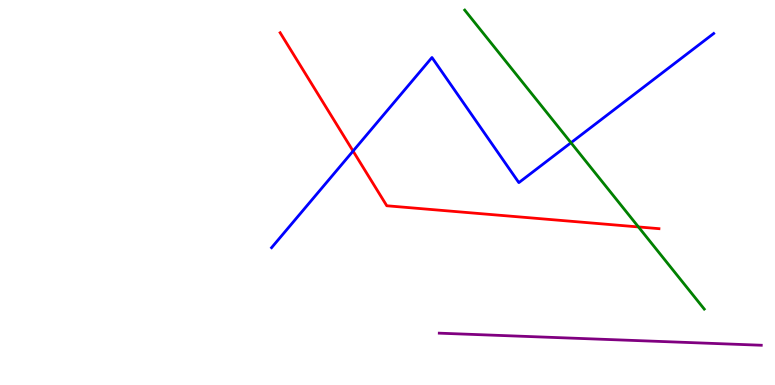[{'lines': ['blue', 'red'], 'intersections': [{'x': 4.56, 'y': 6.08}]}, {'lines': ['green', 'red'], 'intersections': [{'x': 8.24, 'y': 4.11}]}, {'lines': ['purple', 'red'], 'intersections': []}, {'lines': ['blue', 'green'], 'intersections': [{'x': 7.37, 'y': 6.29}]}, {'lines': ['blue', 'purple'], 'intersections': []}, {'lines': ['green', 'purple'], 'intersections': []}]